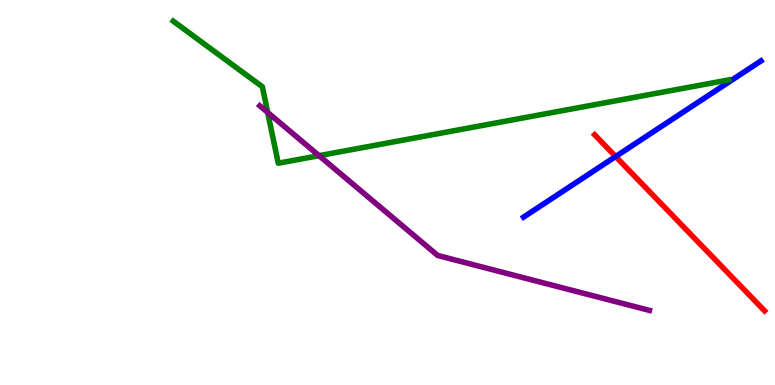[{'lines': ['blue', 'red'], 'intersections': [{'x': 7.94, 'y': 5.93}]}, {'lines': ['green', 'red'], 'intersections': []}, {'lines': ['purple', 'red'], 'intersections': []}, {'lines': ['blue', 'green'], 'intersections': []}, {'lines': ['blue', 'purple'], 'intersections': []}, {'lines': ['green', 'purple'], 'intersections': [{'x': 3.45, 'y': 7.08}, {'x': 4.12, 'y': 5.96}]}]